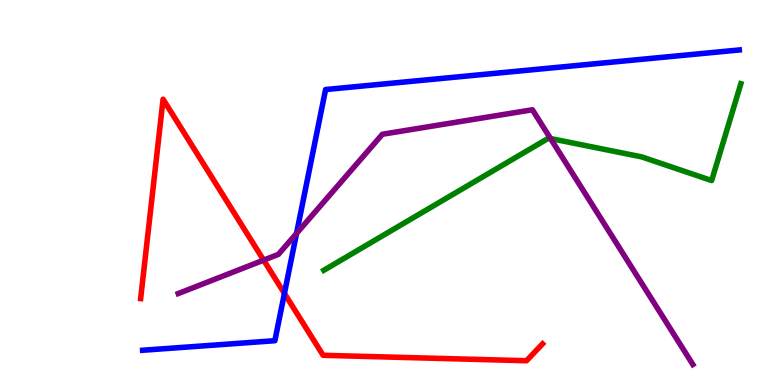[{'lines': ['blue', 'red'], 'intersections': [{'x': 3.67, 'y': 2.38}]}, {'lines': ['green', 'red'], 'intersections': []}, {'lines': ['purple', 'red'], 'intersections': [{'x': 3.4, 'y': 3.24}]}, {'lines': ['blue', 'green'], 'intersections': []}, {'lines': ['blue', 'purple'], 'intersections': [{'x': 3.83, 'y': 3.94}]}, {'lines': ['green', 'purple'], 'intersections': [{'x': 7.1, 'y': 6.4}]}]